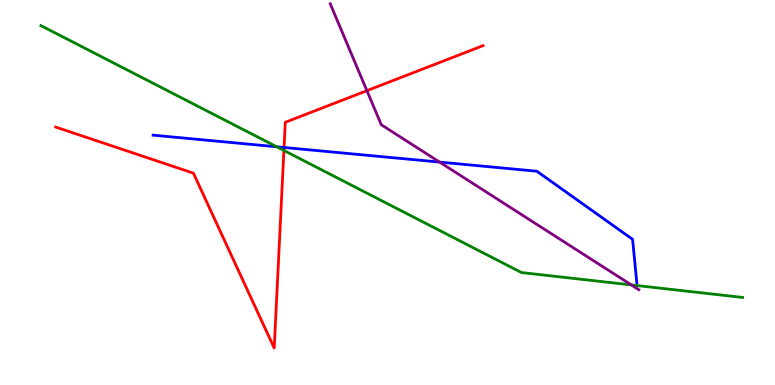[{'lines': ['blue', 'red'], 'intersections': [{'x': 3.67, 'y': 6.17}]}, {'lines': ['green', 'red'], 'intersections': [{'x': 3.66, 'y': 6.09}]}, {'lines': ['purple', 'red'], 'intersections': [{'x': 4.73, 'y': 7.64}]}, {'lines': ['blue', 'green'], 'intersections': [{'x': 3.57, 'y': 6.19}]}, {'lines': ['blue', 'purple'], 'intersections': [{'x': 5.67, 'y': 5.79}]}, {'lines': ['green', 'purple'], 'intersections': [{'x': 8.15, 'y': 2.6}]}]